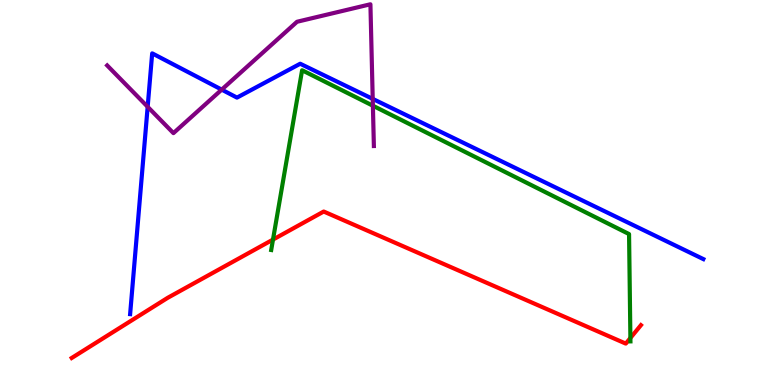[{'lines': ['blue', 'red'], 'intersections': []}, {'lines': ['green', 'red'], 'intersections': [{'x': 3.52, 'y': 3.78}, {'x': 8.13, 'y': 1.22}]}, {'lines': ['purple', 'red'], 'intersections': []}, {'lines': ['blue', 'green'], 'intersections': []}, {'lines': ['blue', 'purple'], 'intersections': [{'x': 1.91, 'y': 7.23}, {'x': 2.86, 'y': 7.67}, {'x': 4.81, 'y': 7.43}]}, {'lines': ['green', 'purple'], 'intersections': [{'x': 4.81, 'y': 7.25}]}]